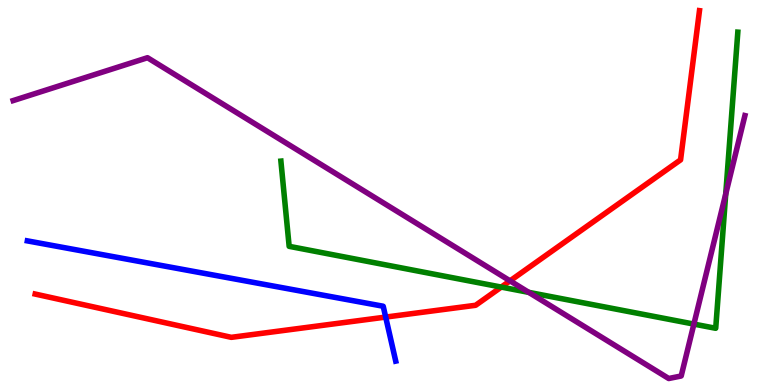[{'lines': ['blue', 'red'], 'intersections': [{'x': 4.98, 'y': 1.76}]}, {'lines': ['green', 'red'], 'intersections': [{'x': 6.47, 'y': 2.54}]}, {'lines': ['purple', 'red'], 'intersections': [{'x': 6.58, 'y': 2.71}]}, {'lines': ['blue', 'green'], 'intersections': []}, {'lines': ['blue', 'purple'], 'intersections': []}, {'lines': ['green', 'purple'], 'intersections': [{'x': 6.82, 'y': 2.41}, {'x': 8.95, 'y': 1.58}, {'x': 9.36, 'y': 4.96}]}]